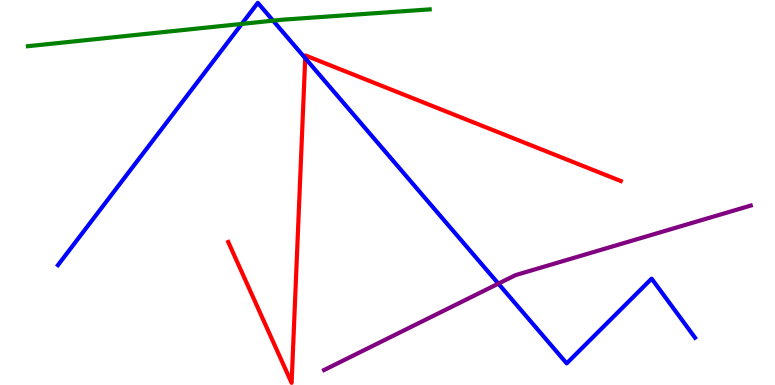[{'lines': ['blue', 'red'], 'intersections': [{'x': 3.94, 'y': 8.49}]}, {'lines': ['green', 'red'], 'intersections': []}, {'lines': ['purple', 'red'], 'intersections': []}, {'lines': ['blue', 'green'], 'intersections': [{'x': 3.12, 'y': 9.38}, {'x': 3.52, 'y': 9.46}]}, {'lines': ['blue', 'purple'], 'intersections': [{'x': 6.43, 'y': 2.63}]}, {'lines': ['green', 'purple'], 'intersections': []}]